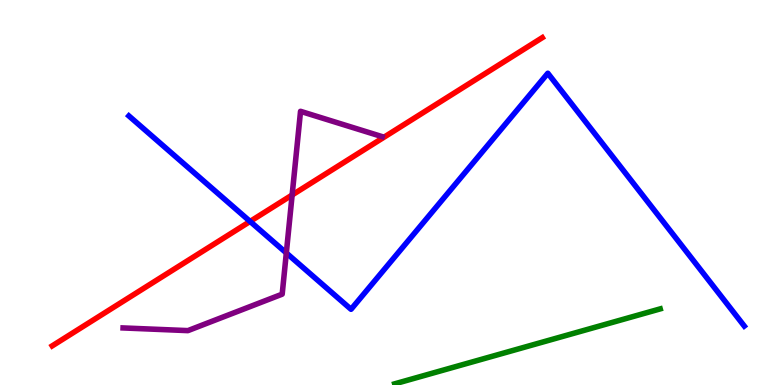[{'lines': ['blue', 'red'], 'intersections': [{'x': 3.23, 'y': 4.25}]}, {'lines': ['green', 'red'], 'intersections': []}, {'lines': ['purple', 'red'], 'intersections': [{'x': 3.77, 'y': 4.94}]}, {'lines': ['blue', 'green'], 'intersections': []}, {'lines': ['blue', 'purple'], 'intersections': [{'x': 3.69, 'y': 3.43}]}, {'lines': ['green', 'purple'], 'intersections': []}]